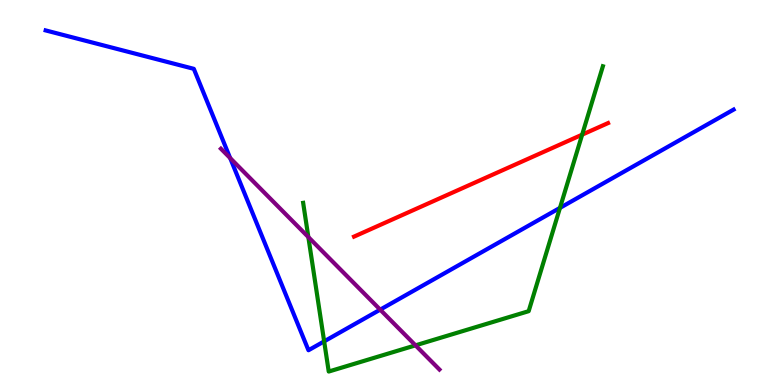[{'lines': ['blue', 'red'], 'intersections': []}, {'lines': ['green', 'red'], 'intersections': [{'x': 7.51, 'y': 6.5}]}, {'lines': ['purple', 'red'], 'intersections': []}, {'lines': ['blue', 'green'], 'intersections': [{'x': 4.18, 'y': 1.13}, {'x': 7.23, 'y': 4.6}]}, {'lines': ['blue', 'purple'], 'intersections': [{'x': 2.97, 'y': 5.89}, {'x': 4.91, 'y': 1.96}]}, {'lines': ['green', 'purple'], 'intersections': [{'x': 3.98, 'y': 3.84}, {'x': 5.36, 'y': 1.03}]}]